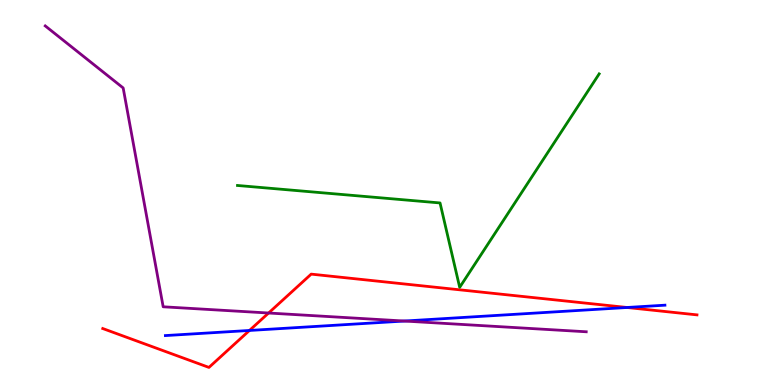[{'lines': ['blue', 'red'], 'intersections': [{'x': 3.22, 'y': 1.42}, {'x': 8.09, 'y': 2.01}]}, {'lines': ['green', 'red'], 'intersections': []}, {'lines': ['purple', 'red'], 'intersections': [{'x': 3.47, 'y': 1.87}]}, {'lines': ['blue', 'green'], 'intersections': []}, {'lines': ['blue', 'purple'], 'intersections': [{'x': 5.22, 'y': 1.66}]}, {'lines': ['green', 'purple'], 'intersections': []}]